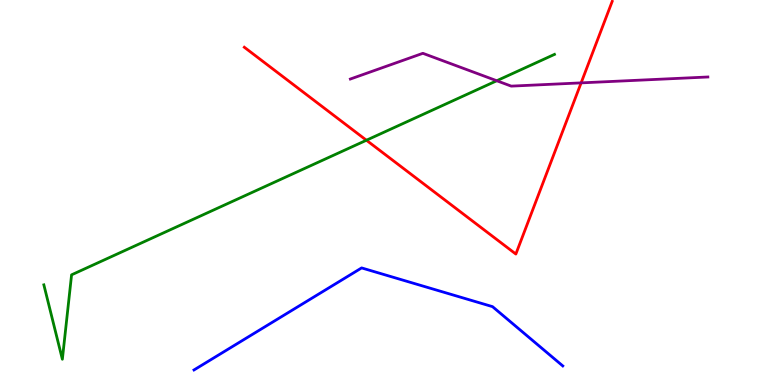[{'lines': ['blue', 'red'], 'intersections': []}, {'lines': ['green', 'red'], 'intersections': [{'x': 4.73, 'y': 6.36}]}, {'lines': ['purple', 'red'], 'intersections': [{'x': 7.5, 'y': 7.85}]}, {'lines': ['blue', 'green'], 'intersections': []}, {'lines': ['blue', 'purple'], 'intersections': []}, {'lines': ['green', 'purple'], 'intersections': [{'x': 6.41, 'y': 7.9}]}]